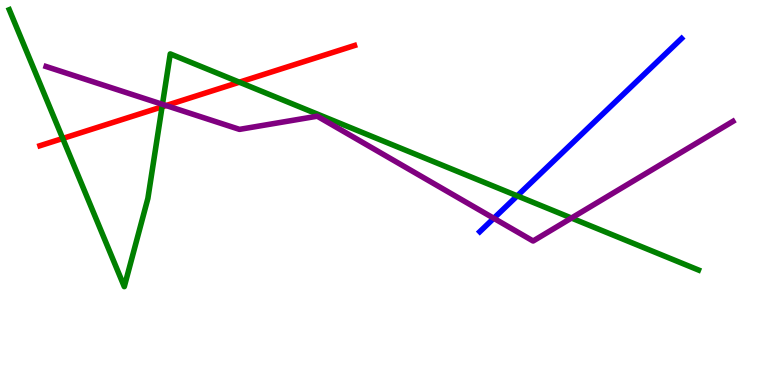[{'lines': ['blue', 'red'], 'intersections': []}, {'lines': ['green', 'red'], 'intersections': [{'x': 0.81, 'y': 6.4}, {'x': 2.09, 'y': 7.23}, {'x': 3.09, 'y': 7.86}]}, {'lines': ['purple', 'red'], 'intersections': [{'x': 2.14, 'y': 7.26}]}, {'lines': ['blue', 'green'], 'intersections': [{'x': 6.67, 'y': 4.91}]}, {'lines': ['blue', 'purple'], 'intersections': [{'x': 6.37, 'y': 4.33}]}, {'lines': ['green', 'purple'], 'intersections': [{'x': 2.1, 'y': 7.29}, {'x': 7.37, 'y': 4.34}]}]